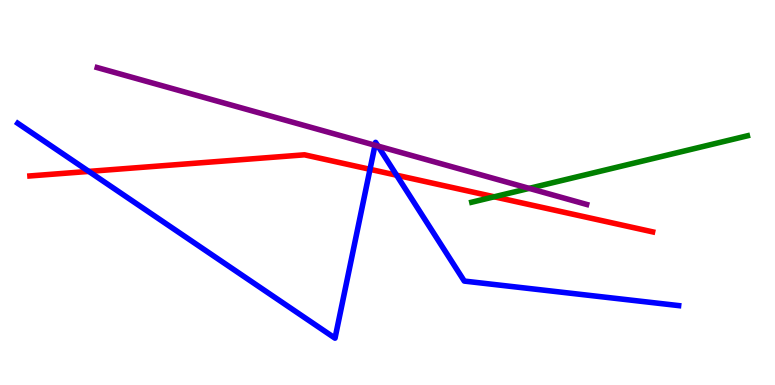[{'lines': ['blue', 'red'], 'intersections': [{'x': 1.15, 'y': 5.55}, {'x': 4.77, 'y': 5.6}, {'x': 5.12, 'y': 5.45}]}, {'lines': ['green', 'red'], 'intersections': [{'x': 6.38, 'y': 4.89}]}, {'lines': ['purple', 'red'], 'intersections': []}, {'lines': ['blue', 'green'], 'intersections': []}, {'lines': ['blue', 'purple'], 'intersections': [{'x': 4.84, 'y': 6.23}, {'x': 4.88, 'y': 6.21}]}, {'lines': ['green', 'purple'], 'intersections': [{'x': 6.83, 'y': 5.11}]}]